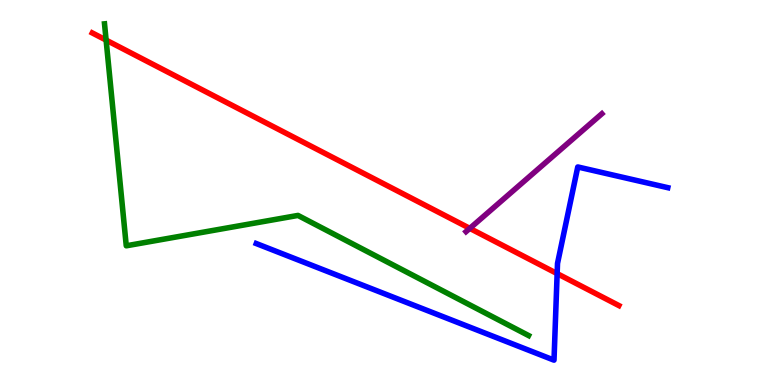[{'lines': ['blue', 'red'], 'intersections': [{'x': 7.19, 'y': 2.89}]}, {'lines': ['green', 'red'], 'intersections': [{'x': 1.37, 'y': 8.96}]}, {'lines': ['purple', 'red'], 'intersections': [{'x': 6.06, 'y': 4.07}]}, {'lines': ['blue', 'green'], 'intersections': []}, {'lines': ['blue', 'purple'], 'intersections': []}, {'lines': ['green', 'purple'], 'intersections': []}]